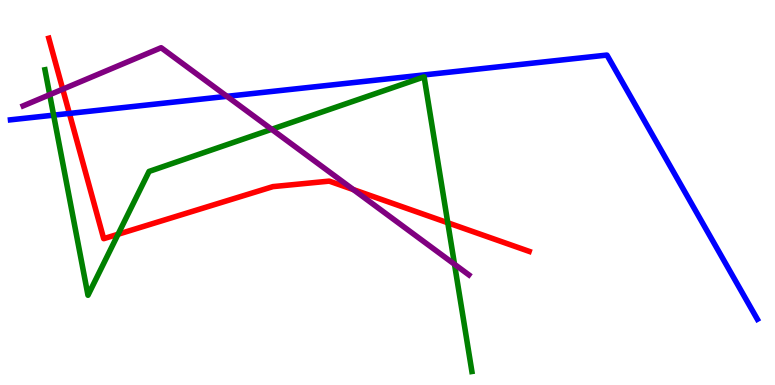[{'lines': ['blue', 'red'], 'intersections': [{'x': 0.895, 'y': 7.05}]}, {'lines': ['green', 'red'], 'intersections': [{'x': 1.52, 'y': 3.92}, {'x': 5.78, 'y': 4.21}]}, {'lines': ['purple', 'red'], 'intersections': [{'x': 0.81, 'y': 7.68}, {'x': 4.56, 'y': 5.08}]}, {'lines': ['blue', 'green'], 'intersections': [{'x': 0.692, 'y': 7.01}]}, {'lines': ['blue', 'purple'], 'intersections': [{'x': 2.93, 'y': 7.5}]}, {'lines': ['green', 'purple'], 'intersections': [{'x': 0.641, 'y': 7.54}, {'x': 3.51, 'y': 6.64}, {'x': 5.86, 'y': 3.14}]}]